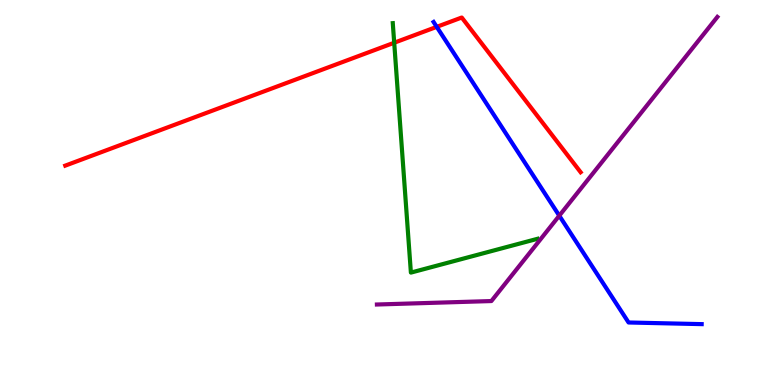[{'lines': ['blue', 'red'], 'intersections': [{'x': 5.64, 'y': 9.3}]}, {'lines': ['green', 'red'], 'intersections': [{'x': 5.09, 'y': 8.89}]}, {'lines': ['purple', 'red'], 'intersections': []}, {'lines': ['blue', 'green'], 'intersections': []}, {'lines': ['blue', 'purple'], 'intersections': [{'x': 7.22, 'y': 4.4}]}, {'lines': ['green', 'purple'], 'intersections': []}]